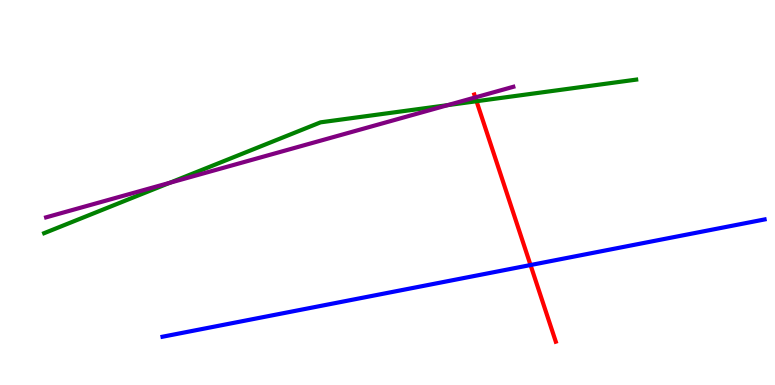[{'lines': ['blue', 'red'], 'intersections': [{'x': 6.85, 'y': 3.12}]}, {'lines': ['green', 'red'], 'intersections': [{'x': 6.15, 'y': 7.37}]}, {'lines': ['purple', 'red'], 'intersections': [{'x': 6.13, 'y': 7.47}]}, {'lines': ['blue', 'green'], 'intersections': []}, {'lines': ['blue', 'purple'], 'intersections': []}, {'lines': ['green', 'purple'], 'intersections': [{'x': 2.19, 'y': 5.25}, {'x': 5.78, 'y': 7.27}]}]